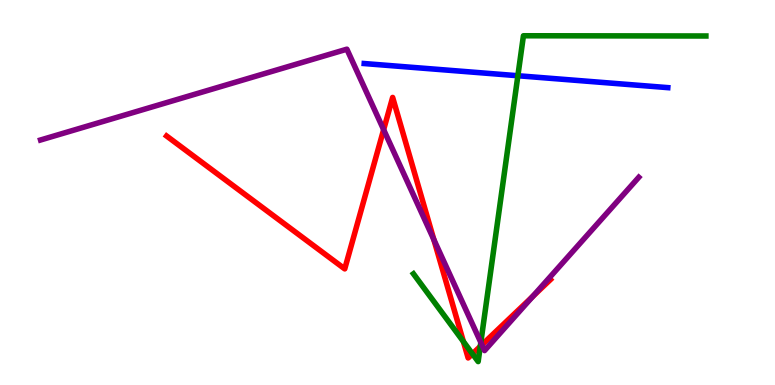[{'lines': ['blue', 'red'], 'intersections': []}, {'lines': ['green', 'red'], 'intersections': [{'x': 5.98, 'y': 1.13}, {'x': 6.1, 'y': 0.809}, {'x': 6.2, 'y': 1.0}]}, {'lines': ['purple', 'red'], 'intersections': [{'x': 4.95, 'y': 6.63}, {'x': 5.6, 'y': 3.78}, {'x': 6.22, 'y': 1.04}, {'x': 6.87, 'y': 2.3}]}, {'lines': ['blue', 'green'], 'intersections': [{'x': 6.68, 'y': 8.03}]}, {'lines': ['blue', 'purple'], 'intersections': []}, {'lines': ['green', 'purple'], 'intersections': [{'x': 6.2, 'y': 1.11}]}]